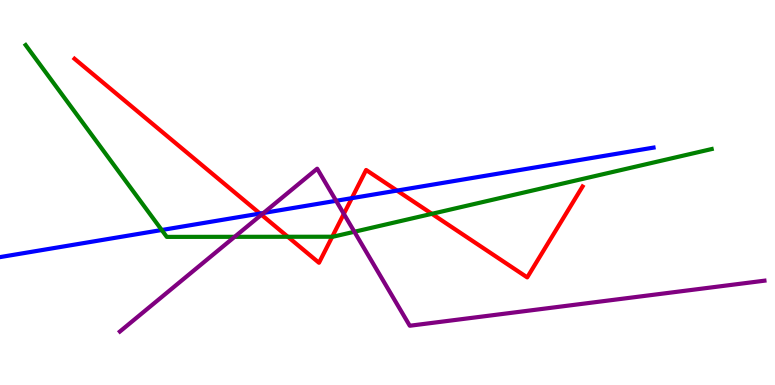[{'lines': ['blue', 'red'], 'intersections': [{'x': 3.35, 'y': 4.45}, {'x': 4.54, 'y': 4.85}, {'x': 5.12, 'y': 5.05}]}, {'lines': ['green', 'red'], 'intersections': [{'x': 3.71, 'y': 3.85}, {'x': 4.29, 'y': 3.85}, {'x': 5.57, 'y': 4.45}]}, {'lines': ['purple', 'red'], 'intersections': [{'x': 3.37, 'y': 4.42}, {'x': 4.44, 'y': 4.44}]}, {'lines': ['blue', 'green'], 'intersections': [{'x': 2.09, 'y': 4.03}]}, {'lines': ['blue', 'purple'], 'intersections': [{'x': 3.4, 'y': 4.47}, {'x': 4.34, 'y': 4.78}]}, {'lines': ['green', 'purple'], 'intersections': [{'x': 3.03, 'y': 3.85}, {'x': 4.57, 'y': 3.98}]}]